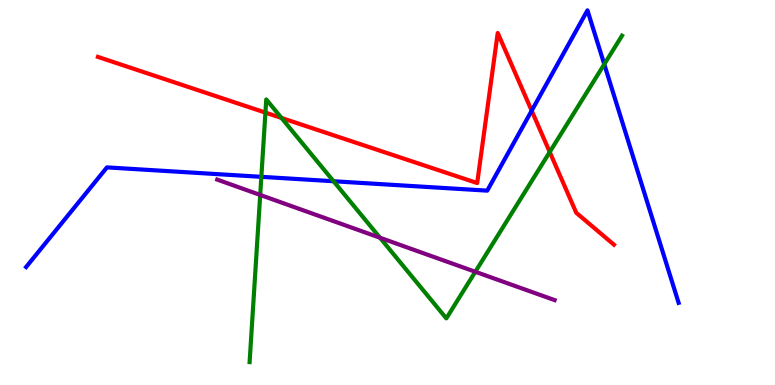[{'lines': ['blue', 'red'], 'intersections': [{'x': 6.86, 'y': 7.12}]}, {'lines': ['green', 'red'], 'intersections': [{'x': 3.42, 'y': 7.08}, {'x': 3.63, 'y': 6.94}, {'x': 7.09, 'y': 6.05}]}, {'lines': ['purple', 'red'], 'intersections': []}, {'lines': ['blue', 'green'], 'intersections': [{'x': 3.37, 'y': 5.41}, {'x': 4.3, 'y': 5.29}, {'x': 7.8, 'y': 8.33}]}, {'lines': ['blue', 'purple'], 'intersections': []}, {'lines': ['green', 'purple'], 'intersections': [{'x': 3.36, 'y': 4.94}, {'x': 4.9, 'y': 3.83}, {'x': 6.13, 'y': 2.94}]}]